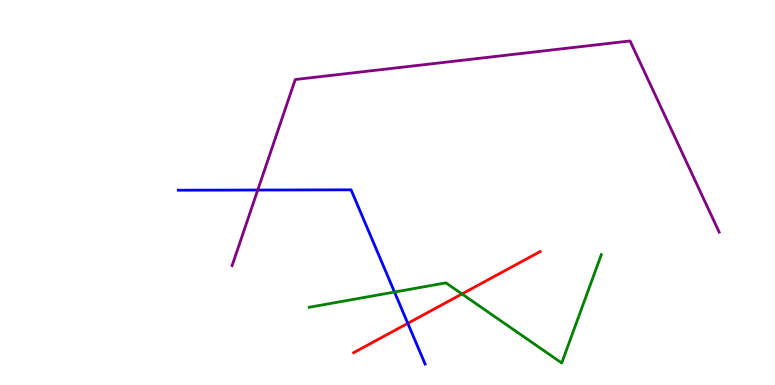[{'lines': ['blue', 'red'], 'intersections': [{'x': 5.26, 'y': 1.6}]}, {'lines': ['green', 'red'], 'intersections': [{'x': 5.96, 'y': 2.36}]}, {'lines': ['purple', 'red'], 'intersections': []}, {'lines': ['blue', 'green'], 'intersections': [{'x': 5.09, 'y': 2.41}]}, {'lines': ['blue', 'purple'], 'intersections': [{'x': 3.33, 'y': 5.06}]}, {'lines': ['green', 'purple'], 'intersections': []}]